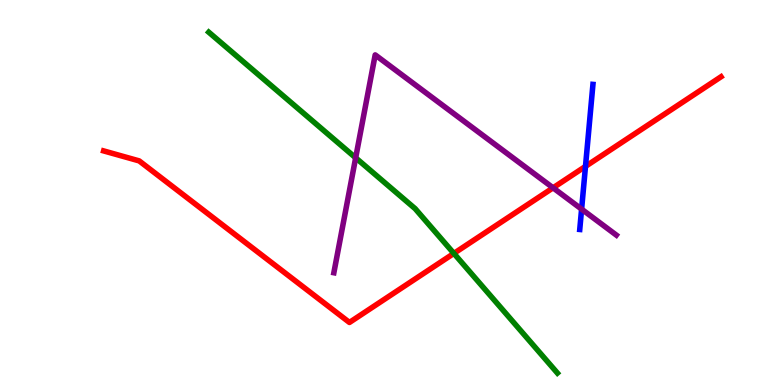[{'lines': ['blue', 'red'], 'intersections': [{'x': 7.55, 'y': 5.68}]}, {'lines': ['green', 'red'], 'intersections': [{'x': 5.86, 'y': 3.42}]}, {'lines': ['purple', 'red'], 'intersections': [{'x': 7.14, 'y': 5.12}]}, {'lines': ['blue', 'green'], 'intersections': []}, {'lines': ['blue', 'purple'], 'intersections': [{'x': 7.5, 'y': 4.57}]}, {'lines': ['green', 'purple'], 'intersections': [{'x': 4.59, 'y': 5.9}]}]